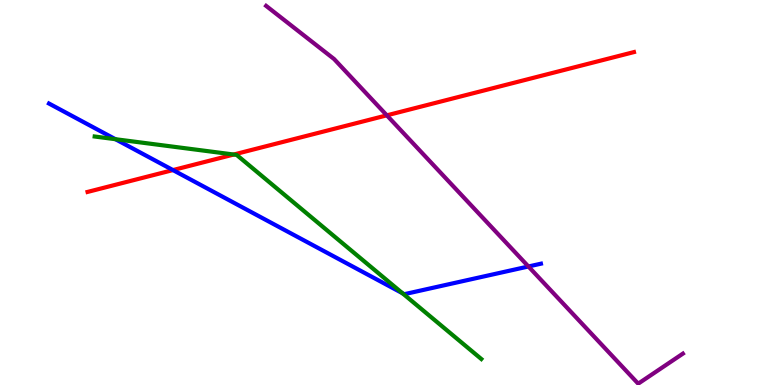[{'lines': ['blue', 'red'], 'intersections': [{'x': 2.23, 'y': 5.58}]}, {'lines': ['green', 'red'], 'intersections': [{'x': 3.02, 'y': 5.99}]}, {'lines': ['purple', 'red'], 'intersections': [{'x': 4.99, 'y': 7.0}]}, {'lines': ['blue', 'green'], 'intersections': [{'x': 1.49, 'y': 6.38}, {'x': 5.19, 'y': 2.38}]}, {'lines': ['blue', 'purple'], 'intersections': [{'x': 6.82, 'y': 3.08}]}, {'lines': ['green', 'purple'], 'intersections': []}]